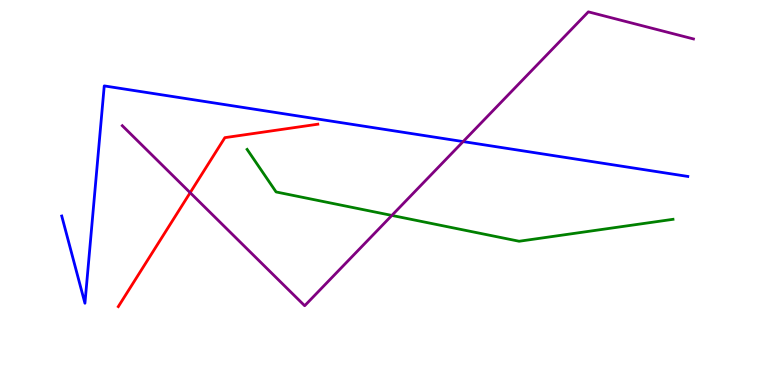[{'lines': ['blue', 'red'], 'intersections': []}, {'lines': ['green', 'red'], 'intersections': []}, {'lines': ['purple', 'red'], 'intersections': [{'x': 2.45, 'y': 5.0}]}, {'lines': ['blue', 'green'], 'intersections': []}, {'lines': ['blue', 'purple'], 'intersections': [{'x': 5.98, 'y': 6.32}]}, {'lines': ['green', 'purple'], 'intersections': [{'x': 5.06, 'y': 4.4}]}]